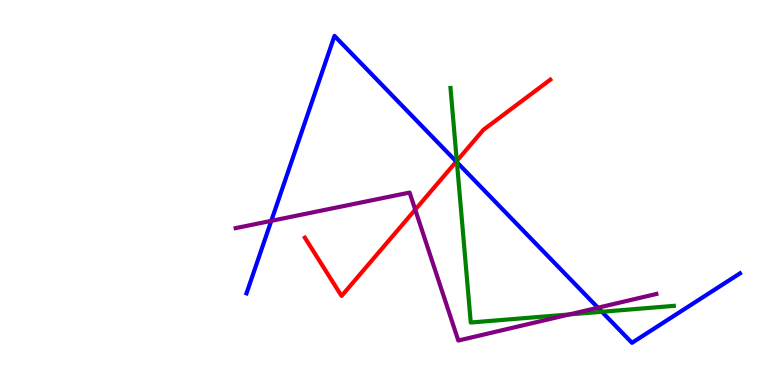[{'lines': ['blue', 'red'], 'intersections': [{'x': 5.89, 'y': 5.8}]}, {'lines': ['green', 'red'], 'intersections': [{'x': 5.89, 'y': 5.82}]}, {'lines': ['purple', 'red'], 'intersections': [{'x': 5.36, 'y': 4.55}]}, {'lines': ['blue', 'green'], 'intersections': [{'x': 5.9, 'y': 5.79}, {'x': 7.77, 'y': 1.9}]}, {'lines': ['blue', 'purple'], 'intersections': [{'x': 3.5, 'y': 4.26}, {'x': 7.72, 'y': 2.01}]}, {'lines': ['green', 'purple'], 'intersections': [{'x': 7.35, 'y': 1.83}]}]